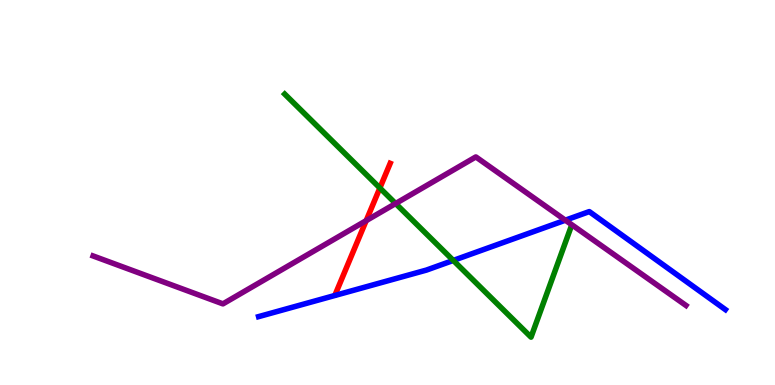[{'lines': ['blue', 'red'], 'intersections': []}, {'lines': ['green', 'red'], 'intersections': [{'x': 4.9, 'y': 5.12}]}, {'lines': ['purple', 'red'], 'intersections': [{'x': 4.72, 'y': 4.27}]}, {'lines': ['blue', 'green'], 'intersections': [{'x': 5.85, 'y': 3.24}]}, {'lines': ['blue', 'purple'], 'intersections': [{'x': 7.29, 'y': 4.28}]}, {'lines': ['green', 'purple'], 'intersections': [{'x': 5.1, 'y': 4.71}]}]